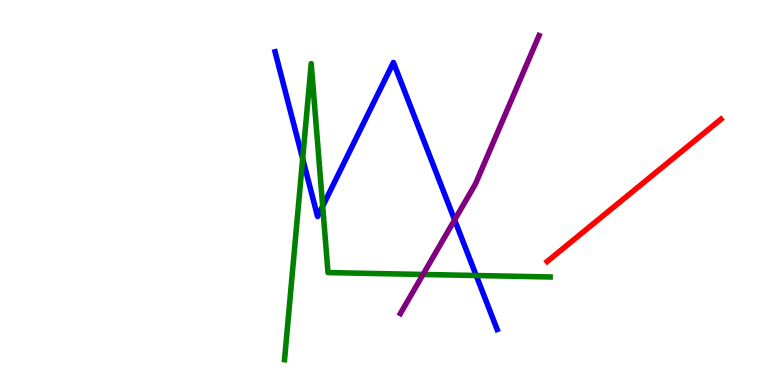[{'lines': ['blue', 'red'], 'intersections': []}, {'lines': ['green', 'red'], 'intersections': []}, {'lines': ['purple', 'red'], 'intersections': []}, {'lines': ['blue', 'green'], 'intersections': [{'x': 3.91, 'y': 5.88}, {'x': 4.16, 'y': 4.64}, {'x': 6.14, 'y': 2.84}]}, {'lines': ['blue', 'purple'], 'intersections': [{'x': 5.87, 'y': 4.29}]}, {'lines': ['green', 'purple'], 'intersections': [{'x': 5.46, 'y': 2.87}]}]